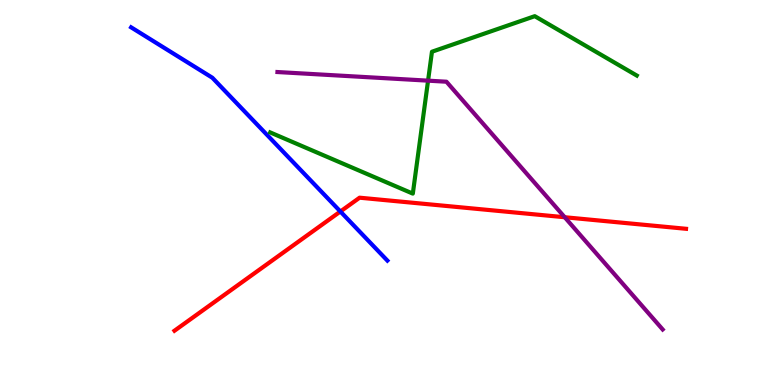[{'lines': ['blue', 'red'], 'intersections': [{'x': 4.39, 'y': 4.51}]}, {'lines': ['green', 'red'], 'intersections': []}, {'lines': ['purple', 'red'], 'intersections': [{'x': 7.29, 'y': 4.36}]}, {'lines': ['blue', 'green'], 'intersections': []}, {'lines': ['blue', 'purple'], 'intersections': []}, {'lines': ['green', 'purple'], 'intersections': [{'x': 5.52, 'y': 7.9}]}]